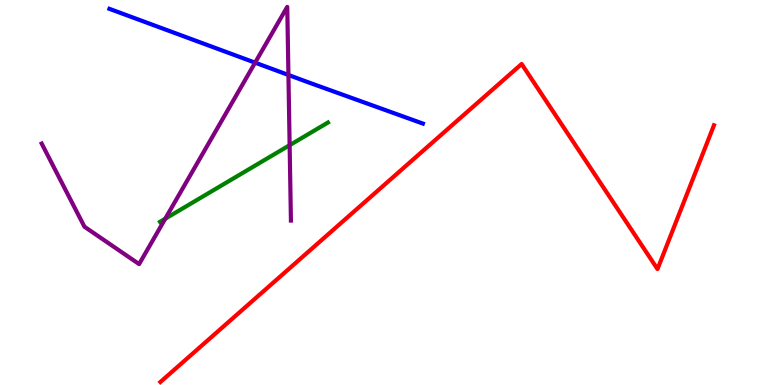[{'lines': ['blue', 'red'], 'intersections': []}, {'lines': ['green', 'red'], 'intersections': []}, {'lines': ['purple', 'red'], 'intersections': []}, {'lines': ['blue', 'green'], 'intersections': []}, {'lines': ['blue', 'purple'], 'intersections': [{'x': 3.29, 'y': 8.37}, {'x': 3.72, 'y': 8.05}]}, {'lines': ['green', 'purple'], 'intersections': [{'x': 2.13, 'y': 4.32}, {'x': 3.74, 'y': 6.23}]}]